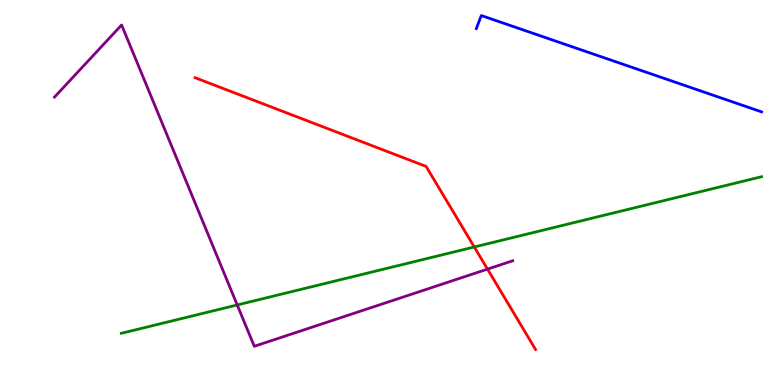[{'lines': ['blue', 'red'], 'intersections': []}, {'lines': ['green', 'red'], 'intersections': [{'x': 6.12, 'y': 3.58}]}, {'lines': ['purple', 'red'], 'intersections': [{'x': 6.29, 'y': 3.01}]}, {'lines': ['blue', 'green'], 'intersections': []}, {'lines': ['blue', 'purple'], 'intersections': []}, {'lines': ['green', 'purple'], 'intersections': [{'x': 3.06, 'y': 2.08}]}]